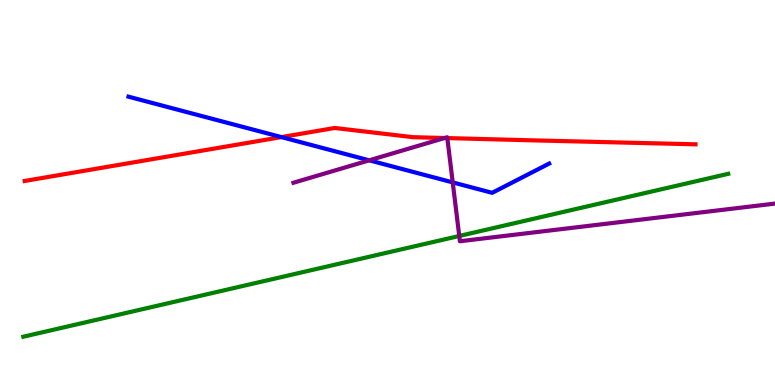[{'lines': ['blue', 'red'], 'intersections': [{'x': 3.63, 'y': 6.44}]}, {'lines': ['green', 'red'], 'intersections': []}, {'lines': ['purple', 'red'], 'intersections': [{'x': 5.74, 'y': 6.42}, {'x': 5.77, 'y': 6.41}]}, {'lines': ['blue', 'green'], 'intersections': []}, {'lines': ['blue', 'purple'], 'intersections': [{'x': 4.76, 'y': 5.84}, {'x': 5.84, 'y': 5.26}]}, {'lines': ['green', 'purple'], 'intersections': [{'x': 5.93, 'y': 3.87}]}]